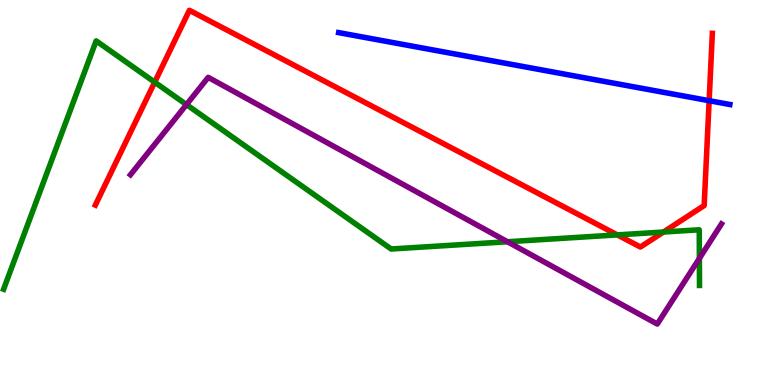[{'lines': ['blue', 'red'], 'intersections': [{'x': 9.15, 'y': 7.38}]}, {'lines': ['green', 'red'], 'intersections': [{'x': 2.0, 'y': 7.87}, {'x': 7.97, 'y': 3.9}, {'x': 8.56, 'y': 3.97}]}, {'lines': ['purple', 'red'], 'intersections': []}, {'lines': ['blue', 'green'], 'intersections': []}, {'lines': ['blue', 'purple'], 'intersections': []}, {'lines': ['green', 'purple'], 'intersections': [{'x': 2.41, 'y': 7.28}, {'x': 6.55, 'y': 3.72}, {'x': 9.02, 'y': 3.29}]}]